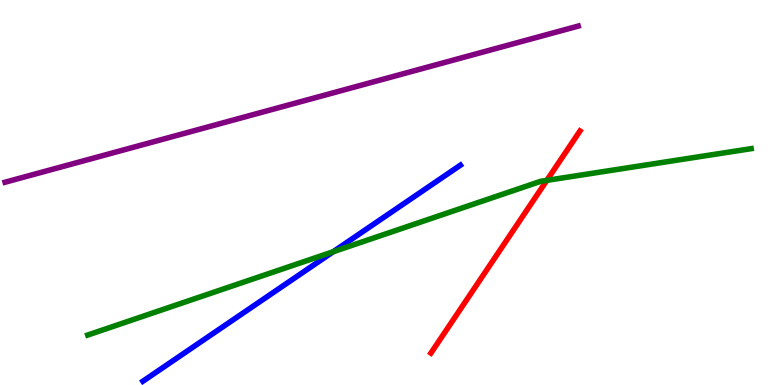[{'lines': ['blue', 'red'], 'intersections': []}, {'lines': ['green', 'red'], 'intersections': [{'x': 7.06, 'y': 5.32}]}, {'lines': ['purple', 'red'], 'intersections': []}, {'lines': ['blue', 'green'], 'intersections': [{'x': 4.3, 'y': 3.46}]}, {'lines': ['blue', 'purple'], 'intersections': []}, {'lines': ['green', 'purple'], 'intersections': []}]